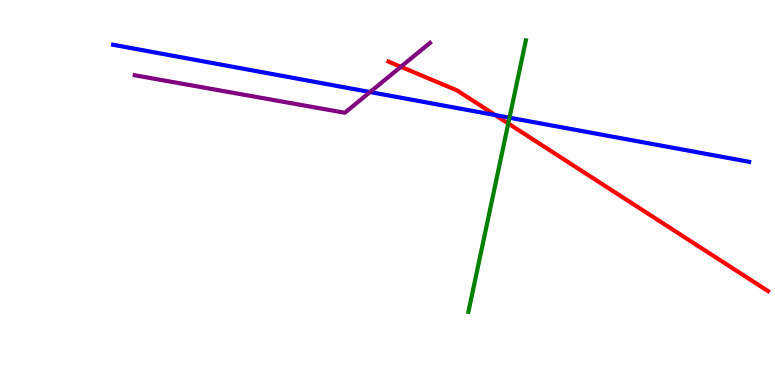[{'lines': ['blue', 'red'], 'intersections': [{'x': 6.39, 'y': 7.01}]}, {'lines': ['green', 'red'], 'intersections': [{'x': 6.56, 'y': 6.79}]}, {'lines': ['purple', 'red'], 'intersections': [{'x': 5.17, 'y': 8.27}]}, {'lines': ['blue', 'green'], 'intersections': [{'x': 6.57, 'y': 6.94}]}, {'lines': ['blue', 'purple'], 'intersections': [{'x': 4.77, 'y': 7.61}]}, {'lines': ['green', 'purple'], 'intersections': []}]